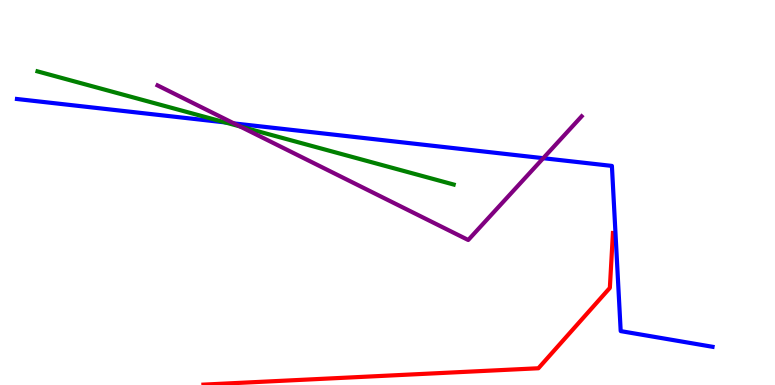[{'lines': ['blue', 'red'], 'intersections': []}, {'lines': ['green', 'red'], 'intersections': []}, {'lines': ['purple', 'red'], 'intersections': []}, {'lines': ['blue', 'green'], 'intersections': [{'x': 2.91, 'y': 6.82}]}, {'lines': ['blue', 'purple'], 'intersections': [{'x': 3.02, 'y': 6.79}, {'x': 7.01, 'y': 5.89}]}, {'lines': ['green', 'purple'], 'intersections': [{'x': 3.1, 'y': 6.72}]}]